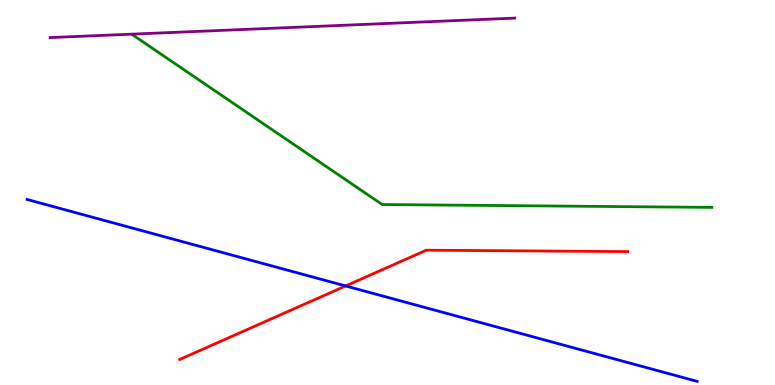[{'lines': ['blue', 'red'], 'intersections': [{'x': 4.46, 'y': 2.57}]}, {'lines': ['green', 'red'], 'intersections': []}, {'lines': ['purple', 'red'], 'intersections': []}, {'lines': ['blue', 'green'], 'intersections': []}, {'lines': ['blue', 'purple'], 'intersections': []}, {'lines': ['green', 'purple'], 'intersections': []}]